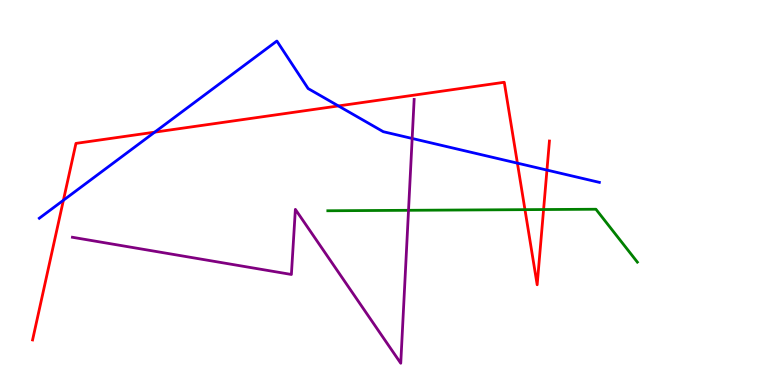[{'lines': ['blue', 'red'], 'intersections': [{'x': 0.818, 'y': 4.8}, {'x': 2.0, 'y': 6.57}, {'x': 4.37, 'y': 7.25}, {'x': 6.68, 'y': 5.76}, {'x': 7.06, 'y': 5.58}]}, {'lines': ['green', 'red'], 'intersections': [{'x': 6.77, 'y': 4.55}, {'x': 7.01, 'y': 4.56}]}, {'lines': ['purple', 'red'], 'intersections': []}, {'lines': ['blue', 'green'], 'intersections': []}, {'lines': ['blue', 'purple'], 'intersections': [{'x': 5.32, 'y': 6.4}]}, {'lines': ['green', 'purple'], 'intersections': [{'x': 5.27, 'y': 4.54}]}]